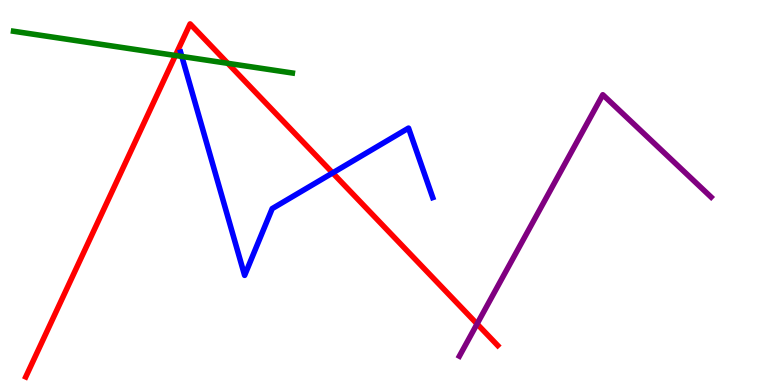[{'lines': ['blue', 'red'], 'intersections': [{'x': 4.29, 'y': 5.51}]}, {'lines': ['green', 'red'], 'intersections': [{'x': 2.26, 'y': 8.56}, {'x': 2.94, 'y': 8.36}]}, {'lines': ['purple', 'red'], 'intersections': [{'x': 6.16, 'y': 1.59}]}, {'lines': ['blue', 'green'], 'intersections': [{'x': 2.35, 'y': 8.53}]}, {'lines': ['blue', 'purple'], 'intersections': []}, {'lines': ['green', 'purple'], 'intersections': []}]